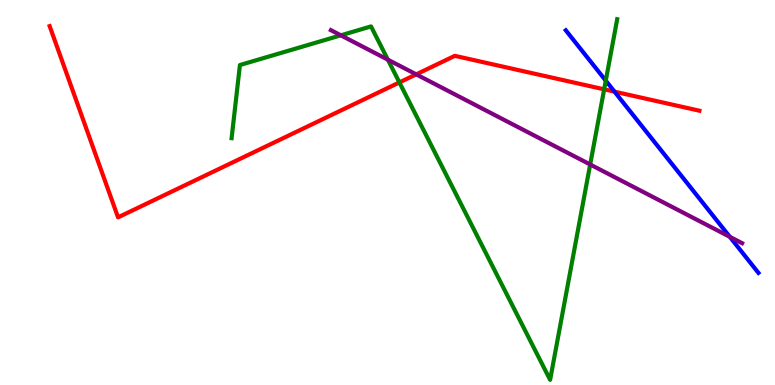[{'lines': ['blue', 'red'], 'intersections': [{'x': 7.93, 'y': 7.62}]}, {'lines': ['green', 'red'], 'intersections': [{'x': 5.15, 'y': 7.86}, {'x': 7.8, 'y': 7.68}]}, {'lines': ['purple', 'red'], 'intersections': [{'x': 5.37, 'y': 8.07}]}, {'lines': ['blue', 'green'], 'intersections': [{'x': 7.82, 'y': 7.91}]}, {'lines': ['blue', 'purple'], 'intersections': [{'x': 9.42, 'y': 3.85}]}, {'lines': ['green', 'purple'], 'intersections': [{'x': 4.4, 'y': 9.08}, {'x': 5.0, 'y': 8.45}, {'x': 7.62, 'y': 5.73}]}]